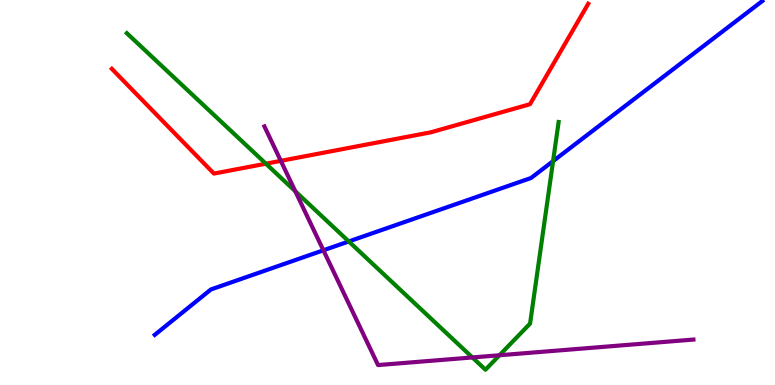[{'lines': ['blue', 'red'], 'intersections': []}, {'lines': ['green', 'red'], 'intersections': [{'x': 3.43, 'y': 5.75}]}, {'lines': ['purple', 'red'], 'intersections': [{'x': 3.62, 'y': 5.82}]}, {'lines': ['blue', 'green'], 'intersections': [{'x': 4.5, 'y': 3.73}, {'x': 7.14, 'y': 5.82}]}, {'lines': ['blue', 'purple'], 'intersections': [{'x': 4.17, 'y': 3.5}]}, {'lines': ['green', 'purple'], 'intersections': [{'x': 3.81, 'y': 5.03}, {'x': 6.1, 'y': 0.716}, {'x': 6.44, 'y': 0.773}]}]